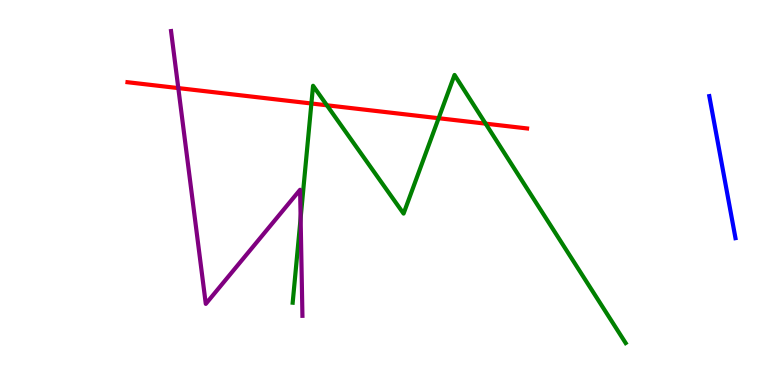[{'lines': ['blue', 'red'], 'intersections': []}, {'lines': ['green', 'red'], 'intersections': [{'x': 4.02, 'y': 7.31}, {'x': 4.22, 'y': 7.27}, {'x': 5.66, 'y': 6.93}, {'x': 6.27, 'y': 6.79}]}, {'lines': ['purple', 'red'], 'intersections': [{'x': 2.3, 'y': 7.71}]}, {'lines': ['blue', 'green'], 'intersections': []}, {'lines': ['blue', 'purple'], 'intersections': []}, {'lines': ['green', 'purple'], 'intersections': [{'x': 3.88, 'y': 4.33}]}]